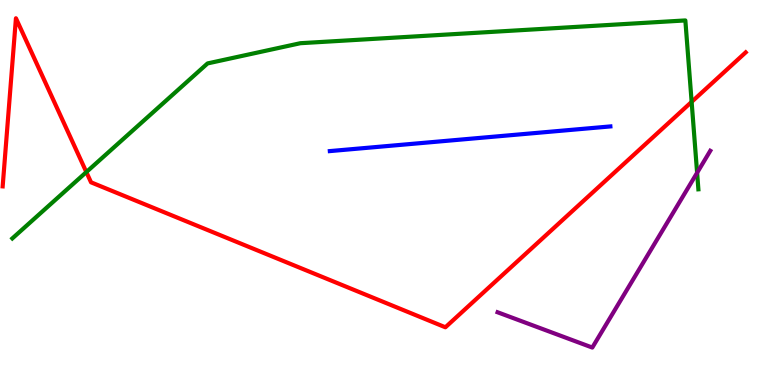[{'lines': ['blue', 'red'], 'intersections': []}, {'lines': ['green', 'red'], 'intersections': [{'x': 1.11, 'y': 5.53}, {'x': 8.92, 'y': 7.35}]}, {'lines': ['purple', 'red'], 'intersections': []}, {'lines': ['blue', 'green'], 'intersections': []}, {'lines': ['blue', 'purple'], 'intersections': []}, {'lines': ['green', 'purple'], 'intersections': [{'x': 8.99, 'y': 5.51}]}]